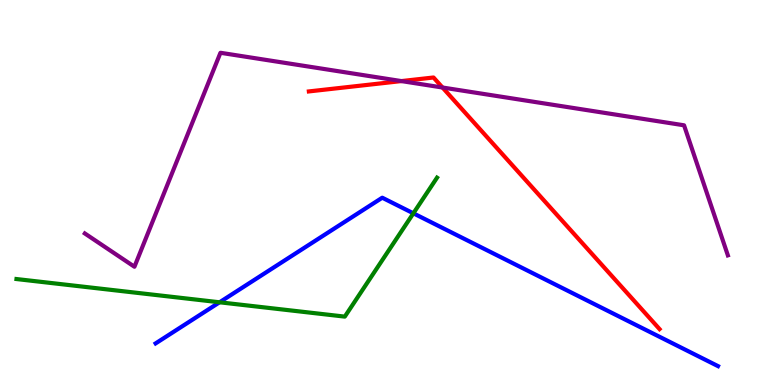[{'lines': ['blue', 'red'], 'intersections': []}, {'lines': ['green', 'red'], 'intersections': []}, {'lines': ['purple', 'red'], 'intersections': [{'x': 5.18, 'y': 7.89}, {'x': 5.71, 'y': 7.73}]}, {'lines': ['blue', 'green'], 'intersections': [{'x': 2.83, 'y': 2.15}, {'x': 5.33, 'y': 4.46}]}, {'lines': ['blue', 'purple'], 'intersections': []}, {'lines': ['green', 'purple'], 'intersections': []}]